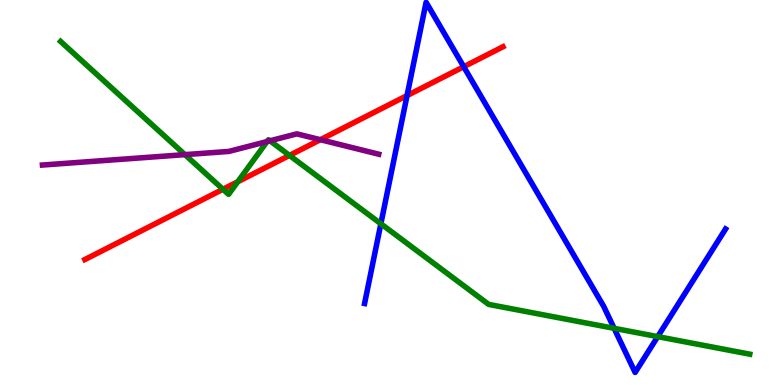[{'lines': ['blue', 'red'], 'intersections': [{'x': 5.25, 'y': 7.52}, {'x': 5.98, 'y': 8.27}]}, {'lines': ['green', 'red'], 'intersections': [{'x': 2.88, 'y': 5.08}, {'x': 3.07, 'y': 5.28}, {'x': 3.74, 'y': 5.96}]}, {'lines': ['purple', 'red'], 'intersections': [{'x': 4.13, 'y': 6.37}]}, {'lines': ['blue', 'green'], 'intersections': [{'x': 4.91, 'y': 4.19}, {'x': 7.92, 'y': 1.47}, {'x': 8.49, 'y': 1.26}]}, {'lines': ['blue', 'purple'], 'intersections': []}, {'lines': ['green', 'purple'], 'intersections': [{'x': 2.39, 'y': 5.98}, {'x': 3.45, 'y': 6.32}, {'x': 3.48, 'y': 6.34}]}]